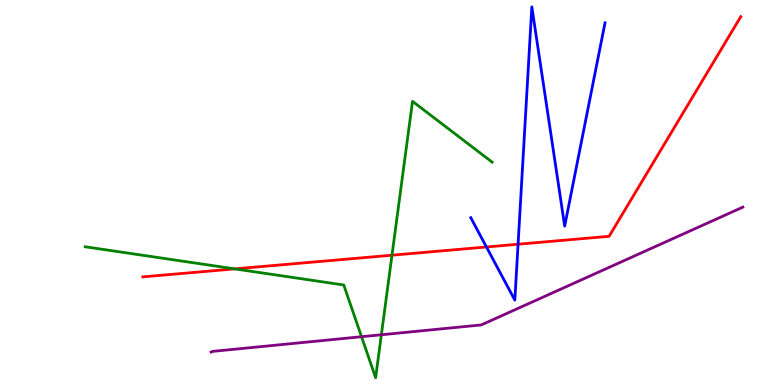[{'lines': ['blue', 'red'], 'intersections': [{'x': 6.28, 'y': 3.58}, {'x': 6.68, 'y': 3.66}]}, {'lines': ['green', 'red'], 'intersections': [{'x': 3.03, 'y': 3.02}, {'x': 5.06, 'y': 3.37}]}, {'lines': ['purple', 'red'], 'intersections': []}, {'lines': ['blue', 'green'], 'intersections': []}, {'lines': ['blue', 'purple'], 'intersections': []}, {'lines': ['green', 'purple'], 'intersections': [{'x': 4.66, 'y': 1.25}, {'x': 4.92, 'y': 1.3}]}]